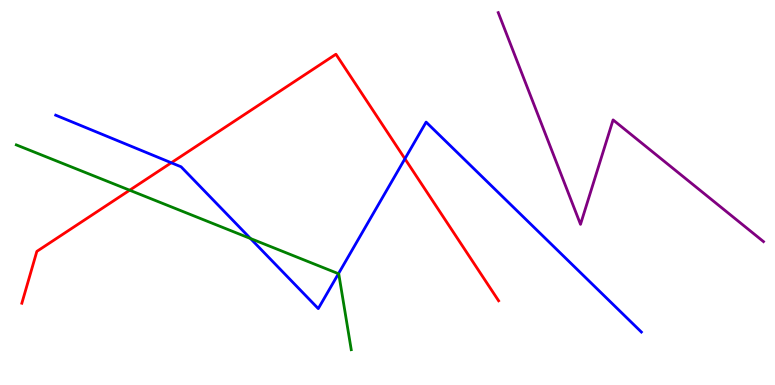[{'lines': ['blue', 'red'], 'intersections': [{'x': 2.21, 'y': 5.77}, {'x': 5.22, 'y': 5.88}]}, {'lines': ['green', 'red'], 'intersections': [{'x': 1.67, 'y': 5.06}]}, {'lines': ['purple', 'red'], 'intersections': []}, {'lines': ['blue', 'green'], 'intersections': [{'x': 3.23, 'y': 3.8}, {'x': 4.37, 'y': 2.89}]}, {'lines': ['blue', 'purple'], 'intersections': []}, {'lines': ['green', 'purple'], 'intersections': []}]